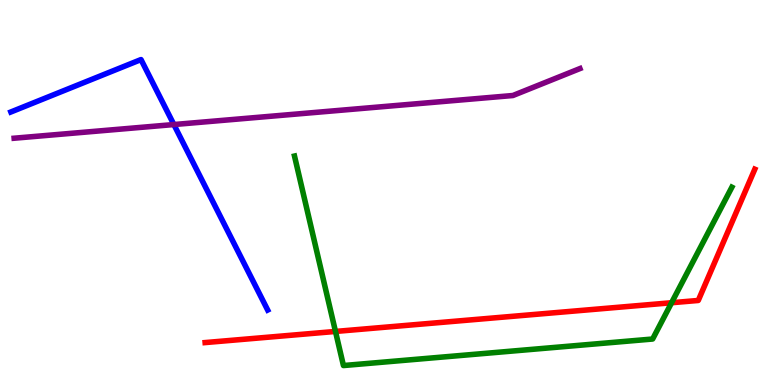[{'lines': ['blue', 'red'], 'intersections': []}, {'lines': ['green', 'red'], 'intersections': [{'x': 4.33, 'y': 1.39}, {'x': 8.67, 'y': 2.14}]}, {'lines': ['purple', 'red'], 'intersections': []}, {'lines': ['blue', 'green'], 'intersections': []}, {'lines': ['blue', 'purple'], 'intersections': [{'x': 2.24, 'y': 6.77}]}, {'lines': ['green', 'purple'], 'intersections': []}]